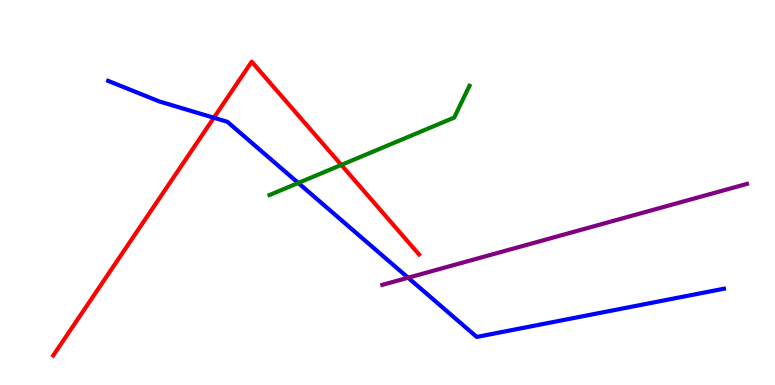[{'lines': ['blue', 'red'], 'intersections': [{'x': 2.76, 'y': 6.94}]}, {'lines': ['green', 'red'], 'intersections': [{'x': 4.4, 'y': 5.72}]}, {'lines': ['purple', 'red'], 'intersections': []}, {'lines': ['blue', 'green'], 'intersections': [{'x': 3.85, 'y': 5.25}]}, {'lines': ['blue', 'purple'], 'intersections': [{'x': 5.27, 'y': 2.79}]}, {'lines': ['green', 'purple'], 'intersections': []}]